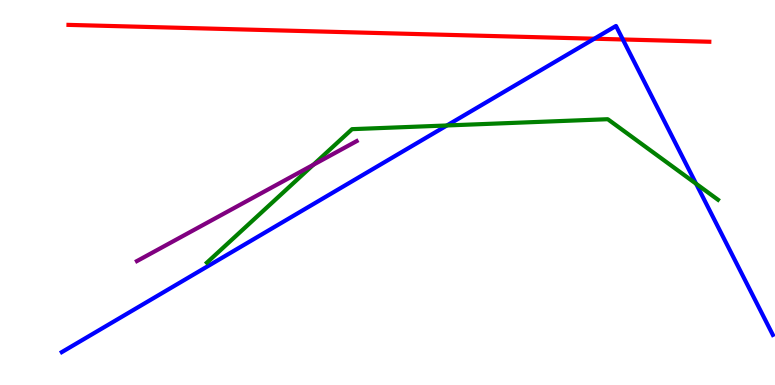[{'lines': ['blue', 'red'], 'intersections': [{'x': 7.67, 'y': 8.99}, {'x': 8.04, 'y': 8.97}]}, {'lines': ['green', 'red'], 'intersections': []}, {'lines': ['purple', 'red'], 'intersections': []}, {'lines': ['blue', 'green'], 'intersections': [{'x': 5.77, 'y': 6.74}, {'x': 8.98, 'y': 5.23}]}, {'lines': ['blue', 'purple'], 'intersections': []}, {'lines': ['green', 'purple'], 'intersections': [{'x': 4.04, 'y': 5.72}]}]